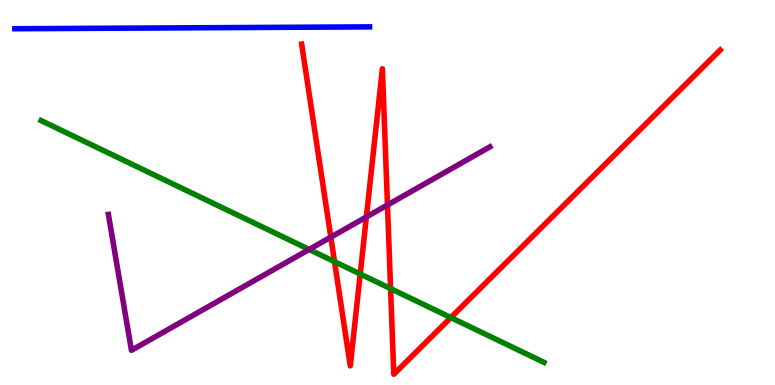[{'lines': ['blue', 'red'], 'intersections': []}, {'lines': ['green', 'red'], 'intersections': [{'x': 4.32, 'y': 3.2}, {'x': 4.65, 'y': 2.88}, {'x': 5.04, 'y': 2.5}, {'x': 5.82, 'y': 1.75}]}, {'lines': ['purple', 'red'], 'intersections': [{'x': 4.27, 'y': 3.84}, {'x': 4.73, 'y': 4.36}, {'x': 5.0, 'y': 4.68}]}, {'lines': ['blue', 'green'], 'intersections': []}, {'lines': ['blue', 'purple'], 'intersections': []}, {'lines': ['green', 'purple'], 'intersections': [{'x': 3.99, 'y': 3.52}]}]